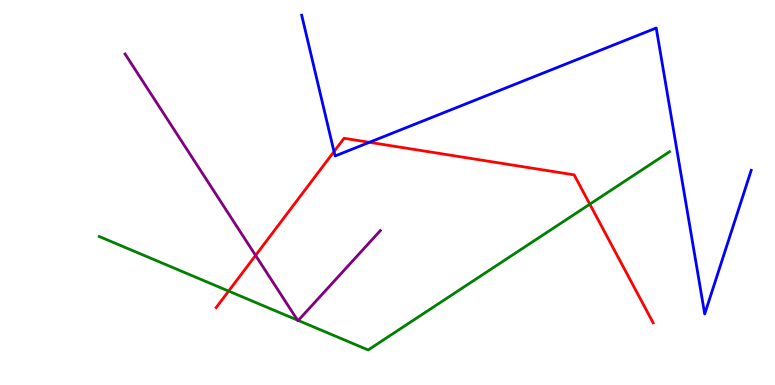[{'lines': ['blue', 'red'], 'intersections': [{'x': 4.31, 'y': 6.06}, {'x': 4.77, 'y': 6.3}]}, {'lines': ['green', 'red'], 'intersections': [{'x': 2.95, 'y': 2.44}, {'x': 7.61, 'y': 4.7}]}, {'lines': ['purple', 'red'], 'intersections': [{'x': 3.3, 'y': 3.37}]}, {'lines': ['blue', 'green'], 'intersections': []}, {'lines': ['blue', 'purple'], 'intersections': []}, {'lines': ['green', 'purple'], 'intersections': [{'x': 3.84, 'y': 1.68}, {'x': 3.85, 'y': 1.68}]}]